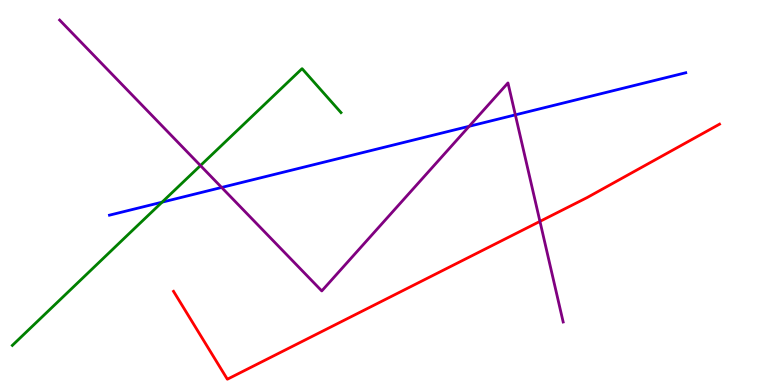[{'lines': ['blue', 'red'], 'intersections': []}, {'lines': ['green', 'red'], 'intersections': []}, {'lines': ['purple', 'red'], 'intersections': [{'x': 6.97, 'y': 4.25}]}, {'lines': ['blue', 'green'], 'intersections': [{'x': 2.09, 'y': 4.75}]}, {'lines': ['blue', 'purple'], 'intersections': [{'x': 2.86, 'y': 5.13}, {'x': 6.05, 'y': 6.72}, {'x': 6.65, 'y': 7.02}]}, {'lines': ['green', 'purple'], 'intersections': [{'x': 2.59, 'y': 5.7}]}]